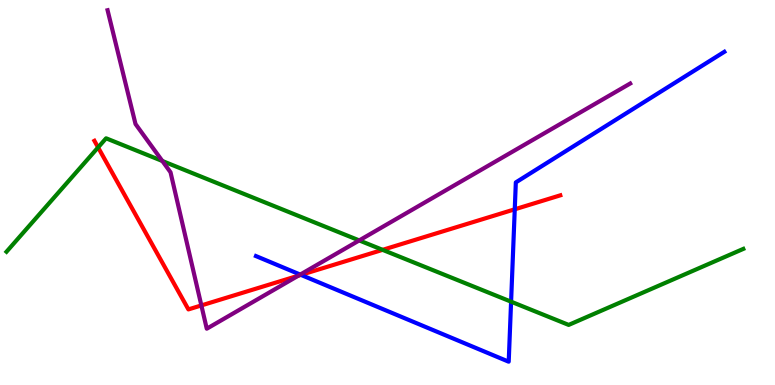[{'lines': ['blue', 'red'], 'intersections': [{'x': 3.88, 'y': 2.86}, {'x': 6.64, 'y': 4.56}]}, {'lines': ['green', 'red'], 'intersections': [{'x': 1.27, 'y': 6.17}, {'x': 4.94, 'y': 3.51}]}, {'lines': ['purple', 'red'], 'intersections': [{'x': 2.6, 'y': 2.07}, {'x': 3.85, 'y': 2.84}]}, {'lines': ['blue', 'green'], 'intersections': [{'x': 6.59, 'y': 2.16}]}, {'lines': ['blue', 'purple'], 'intersections': [{'x': 3.87, 'y': 2.87}]}, {'lines': ['green', 'purple'], 'intersections': [{'x': 2.09, 'y': 5.82}, {'x': 4.64, 'y': 3.76}]}]